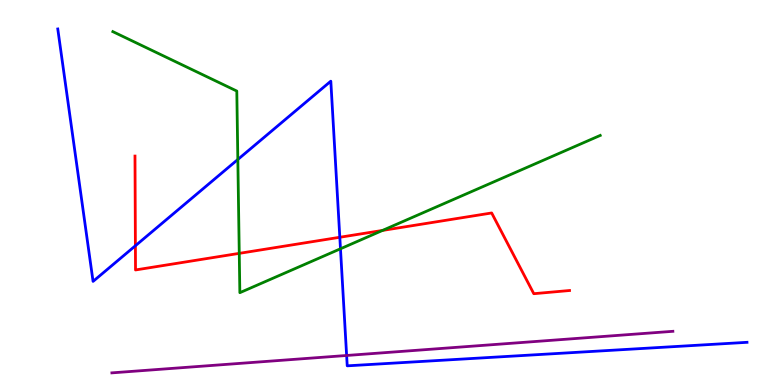[{'lines': ['blue', 'red'], 'intersections': [{'x': 1.75, 'y': 3.62}, {'x': 4.38, 'y': 3.84}]}, {'lines': ['green', 'red'], 'intersections': [{'x': 3.09, 'y': 3.42}, {'x': 4.94, 'y': 4.01}]}, {'lines': ['purple', 'red'], 'intersections': []}, {'lines': ['blue', 'green'], 'intersections': [{'x': 3.07, 'y': 5.86}, {'x': 4.39, 'y': 3.54}]}, {'lines': ['blue', 'purple'], 'intersections': [{'x': 4.47, 'y': 0.767}]}, {'lines': ['green', 'purple'], 'intersections': []}]